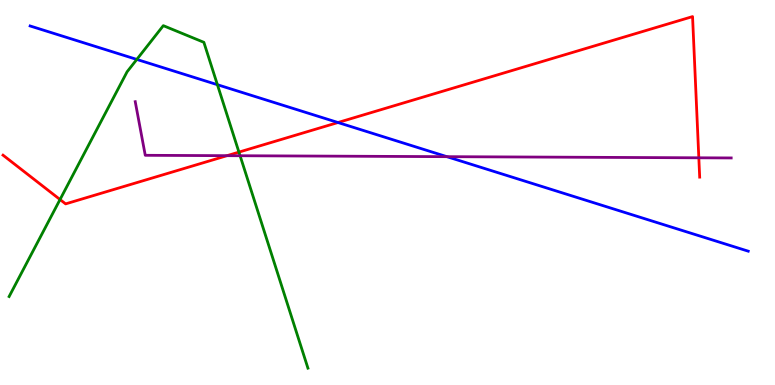[{'lines': ['blue', 'red'], 'intersections': [{'x': 4.36, 'y': 6.82}]}, {'lines': ['green', 'red'], 'intersections': [{'x': 0.775, 'y': 4.82}, {'x': 3.08, 'y': 6.05}]}, {'lines': ['purple', 'red'], 'intersections': [{'x': 2.93, 'y': 5.96}, {'x': 9.02, 'y': 5.9}]}, {'lines': ['blue', 'green'], 'intersections': [{'x': 1.77, 'y': 8.46}, {'x': 2.81, 'y': 7.8}]}, {'lines': ['blue', 'purple'], 'intersections': [{'x': 5.77, 'y': 5.93}]}, {'lines': ['green', 'purple'], 'intersections': [{'x': 3.1, 'y': 5.95}]}]